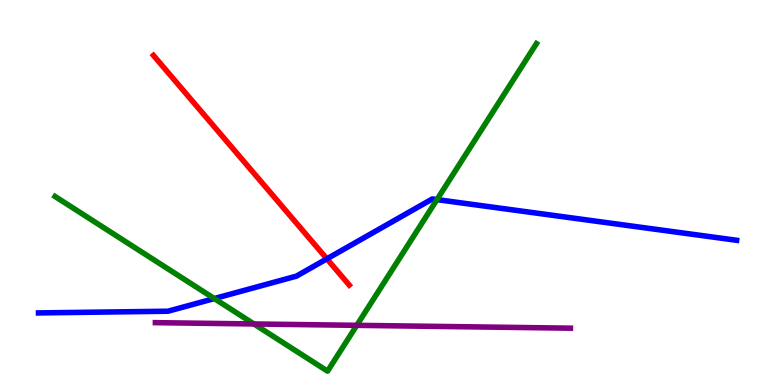[{'lines': ['blue', 'red'], 'intersections': [{'x': 4.22, 'y': 3.28}]}, {'lines': ['green', 'red'], 'intersections': []}, {'lines': ['purple', 'red'], 'intersections': []}, {'lines': ['blue', 'green'], 'intersections': [{'x': 2.77, 'y': 2.24}, {'x': 5.64, 'y': 4.82}]}, {'lines': ['blue', 'purple'], 'intersections': []}, {'lines': ['green', 'purple'], 'intersections': [{'x': 3.28, 'y': 1.59}, {'x': 4.6, 'y': 1.55}]}]